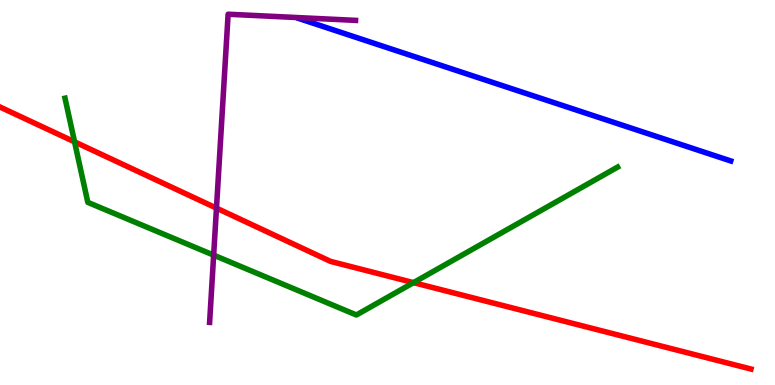[{'lines': ['blue', 'red'], 'intersections': []}, {'lines': ['green', 'red'], 'intersections': [{'x': 0.962, 'y': 6.32}, {'x': 5.34, 'y': 2.66}]}, {'lines': ['purple', 'red'], 'intersections': [{'x': 2.79, 'y': 4.59}]}, {'lines': ['blue', 'green'], 'intersections': []}, {'lines': ['blue', 'purple'], 'intersections': []}, {'lines': ['green', 'purple'], 'intersections': [{'x': 2.76, 'y': 3.37}]}]